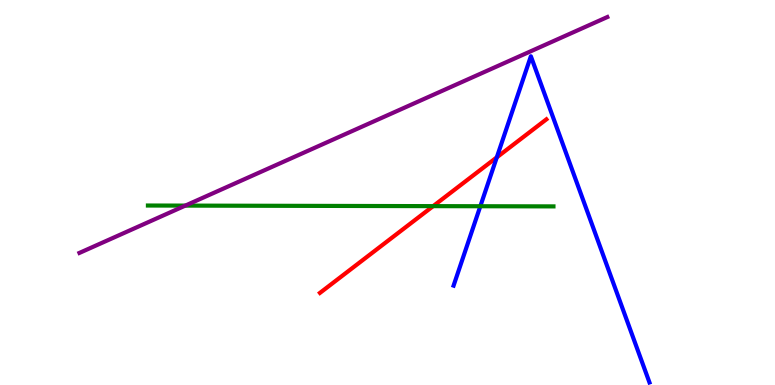[{'lines': ['blue', 'red'], 'intersections': [{'x': 6.41, 'y': 5.91}]}, {'lines': ['green', 'red'], 'intersections': [{'x': 5.59, 'y': 4.65}]}, {'lines': ['purple', 'red'], 'intersections': []}, {'lines': ['blue', 'green'], 'intersections': [{'x': 6.2, 'y': 4.64}]}, {'lines': ['blue', 'purple'], 'intersections': []}, {'lines': ['green', 'purple'], 'intersections': [{'x': 2.39, 'y': 4.66}]}]